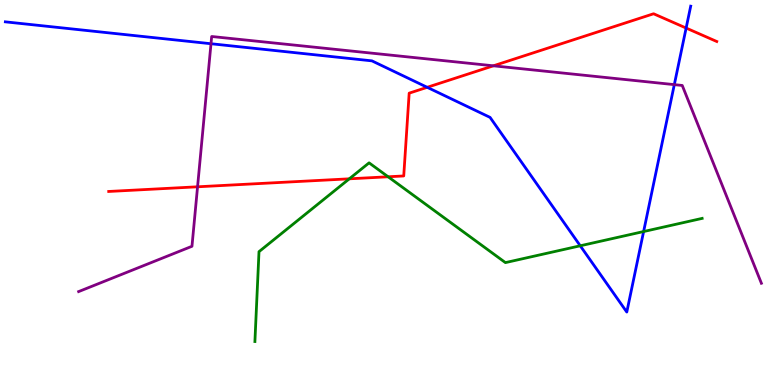[{'lines': ['blue', 'red'], 'intersections': [{'x': 5.51, 'y': 7.73}, {'x': 8.85, 'y': 9.27}]}, {'lines': ['green', 'red'], 'intersections': [{'x': 4.51, 'y': 5.36}, {'x': 5.01, 'y': 5.41}]}, {'lines': ['purple', 'red'], 'intersections': [{'x': 2.55, 'y': 5.15}, {'x': 6.37, 'y': 8.29}]}, {'lines': ['blue', 'green'], 'intersections': [{'x': 7.49, 'y': 3.62}, {'x': 8.3, 'y': 3.99}]}, {'lines': ['blue', 'purple'], 'intersections': [{'x': 2.72, 'y': 8.86}, {'x': 8.7, 'y': 7.8}]}, {'lines': ['green', 'purple'], 'intersections': []}]